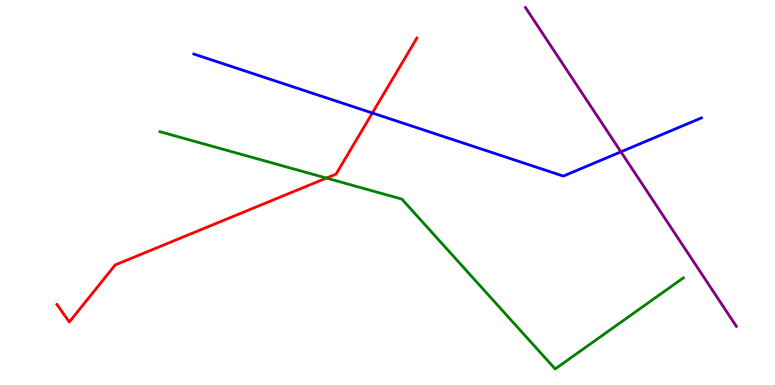[{'lines': ['blue', 'red'], 'intersections': [{'x': 4.8, 'y': 7.06}]}, {'lines': ['green', 'red'], 'intersections': [{'x': 4.21, 'y': 5.38}]}, {'lines': ['purple', 'red'], 'intersections': []}, {'lines': ['blue', 'green'], 'intersections': []}, {'lines': ['blue', 'purple'], 'intersections': [{'x': 8.01, 'y': 6.06}]}, {'lines': ['green', 'purple'], 'intersections': []}]